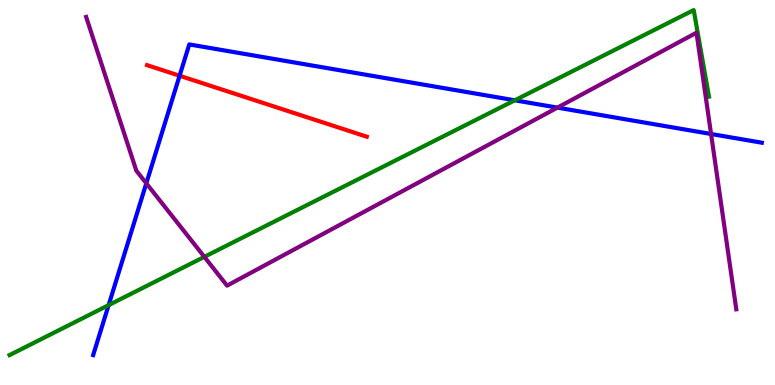[{'lines': ['blue', 'red'], 'intersections': [{'x': 2.32, 'y': 8.03}]}, {'lines': ['green', 'red'], 'intersections': []}, {'lines': ['purple', 'red'], 'intersections': []}, {'lines': ['blue', 'green'], 'intersections': [{'x': 1.4, 'y': 2.07}, {'x': 6.64, 'y': 7.39}]}, {'lines': ['blue', 'purple'], 'intersections': [{'x': 1.89, 'y': 5.24}, {'x': 7.19, 'y': 7.2}, {'x': 9.18, 'y': 6.52}]}, {'lines': ['green', 'purple'], 'intersections': [{'x': 2.64, 'y': 3.33}]}]